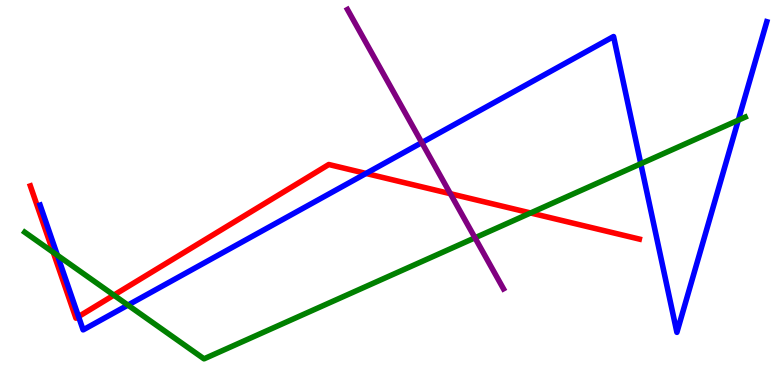[{'lines': ['blue', 'red'], 'intersections': [{'x': 1.01, 'y': 1.78}, {'x': 4.72, 'y': 5.49}]}, {'lines': ['green', 'red'], 'intersections': [{'x': 0.687, 'y': 3.45}, {'x': 1.47, 'y': 2.33}, {'x': 6.85, 'y': 4.47}]}, {'lines': ['purple', 'red'], 'intersections': [{'x': 5.81, 'y': 4.97}]}, {'lines': ['blue', 'green'], 'intersections': [{'x': 0.741, 'y': 3.37}, {'x': 1.65, 'y': 2.08}, {'x': 8.27, 'y': 5.75}, {'x': 9.53, 'y': 6.88}]}, {'lines': ['blue', 'purple'], 'intersections': [{'x': 5.44, 'y': 6.3}]}, {'lines': ['green', 'purple'], 'intersections': [{'x': 6.13, 'y': 3.82}]}]